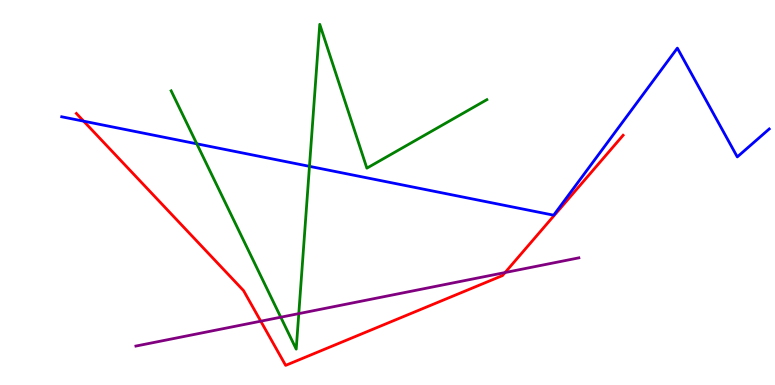[{'lines': ['blue', 'red'], 'intersections': [{'x': 1.08, 'y': 6.85}]}, {'lines': ['green', 'red'], 'intersections': []}, {'lines': ['purple', 'red'], 'intersections': [{'x': 3.36, 'y': 1.66}, {'x': 6.52, 'y': 2.92}]}, {'lines': ['blue', 'green'], 'intersections': [{'x': 2.54, 'y': 6.26}, {'x': 3.99, 'y': 5.68}]}, {'lines': ['blue', 'purple'], 'intersections': []}, {'lines': ['green', 'purple'], 'intersections': [{'x': 3.62, 'y': 1.76}, {'x': 3.86, 'y': 1.85}]}]